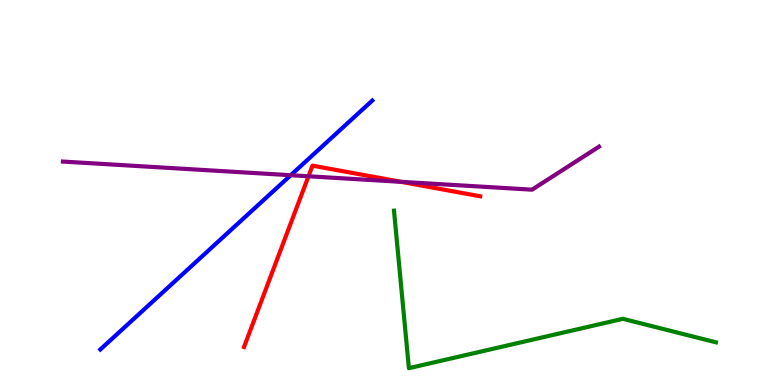[{'lines': ['blue', 'red'], 'intersections': []}, {'lines': ['green', 'red'], 'intersections': []}, {'lines': ['purple', 'red'], 'intersections': [{'x': 3.98, 'y': 5.42}, {'x': 5.17, 'y': 5.28}]}, {'lines': ['blue', 'green'], 'intersections': []}, {'lines': ['blue', 'purple'], 'intersections': [{'x': 3.75, 'y': 5.45}]}, {'lines': ['green', 'purple'], 'intersections': []}]